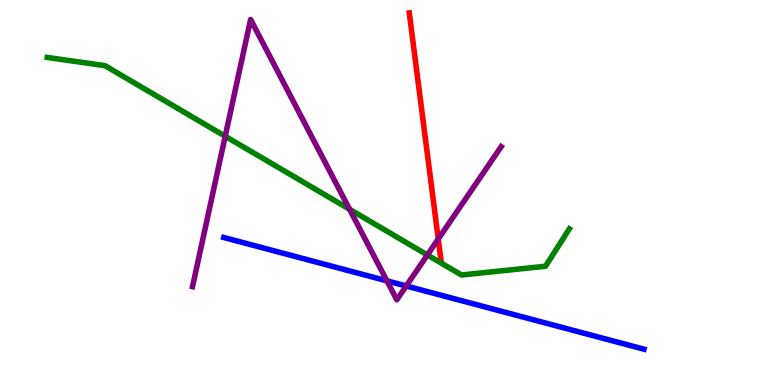[{'lines': ['blue', 'red'], 'intersections': []}, {'lines': ['green', 'red'], 'intersections': []}, {'lines': ['purple', 'red'], 'intersections': [{'x': 5.65, 'y': 3.79}]}, {'lines': ['blue', 'green'], 'intersections': []}, {'lines': ['blue', 'purple'], 'intersections': [{'x': 4.99, 'y': 2.71}, {'x': 5.24, 'y': 2.57}]}, {'lines': ['green', 'purple'], 'intersections': [{'x': 2.91, 'y': 6.46}, {'x': 4.51, 'y': 4.56}, {'x': 5.51, 'y': 3.38}]}]